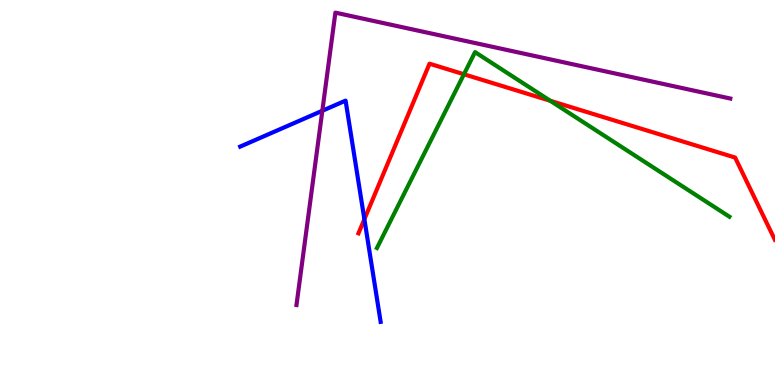[{'lines': ['blue', 'red'], 'intersections': [{'x': 4.7, 'y': 4.31}]}, {'lines': ['green', 'red'], 'intersections': [{'x': 5.99, 'y': 8.07}, {'x': 7.1, 'y': 7.38}]}, {'lines': ['purple', 'red'], 'intersections': []}, {'lines': ['blue', 'green'], 'intersections': []}, {'lines': ['blue', 'purple'], 'intersections': [{'x': 4.16, 'y': 7.12}]}, {'lines': ['green', 'purple'], 'intersections': []}]